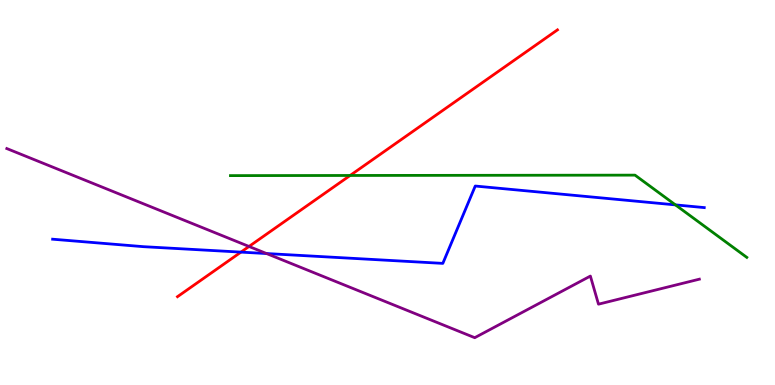[{'lines': ['blue', 'red'], 'intersections': [{'x': 3.11, 'y': 3.45}]}, {'lines': ['green', 'red'], 'intersections': [{'x': 4.52, 'y': 5.44}]}, {'lines': ['purple', 'red'], 'intersections': [{'x': 3.21, 'y': 3.6}]}, {'lines': ['blue', 'green'], 'intersections': [{'x': 8.72, 'y': 4.68}]}, {'lines': ['blue', 'purple'], 'intersections': [{'x': 3.44, 'y': 3.41}]}, {'lines': ['green', 'purple'], 'intersections': []}]